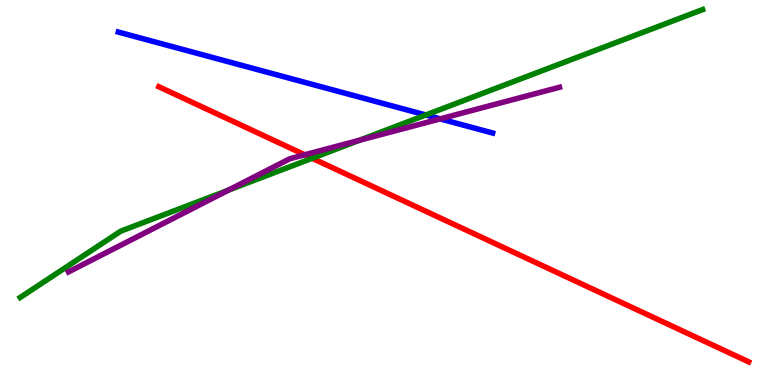[{'lines': ['blue', 'red'], 'intersections': []}, {'lines': ['green', 'red'], 'intersections': [{'x': 4.03, 'y': 5.89}]}, {'lines': ['purple', 'red'], 'intersections': [{'x': 3.93, 'y': 5.98}]}, {'lines': ['blue', 'green'], 'intersections': [{'x': 5.49, 'y': 7.01}]}, {'lines': ['blue', 'purple'], 'intersections': [{'x': 5.68, 'y': 6.91}]}, {'lines': ['green', 'purple'], 'intersections': [{'x': 2.95, 'y': 5.06}, {'x': 4.64, 'y': 6.36}]}]